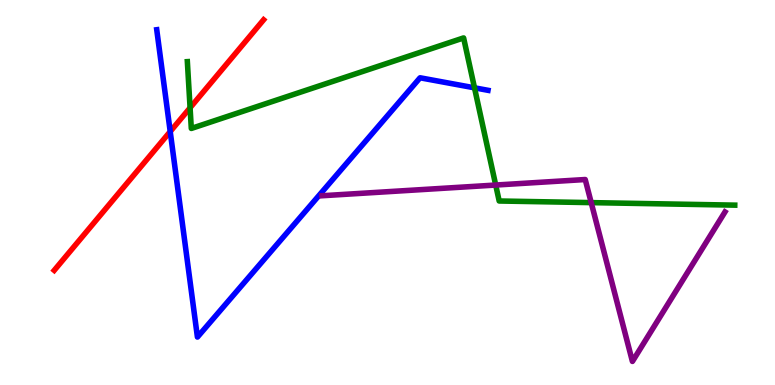[{'lines': ['blue', 'red'], 'intersections': [{'x': 2.2, 'y': 6.58}]}, {'lines': ['green', 'red'], 'intersections': [{'x': 2.45, 'y': 7.2}]}, {'lines': ['purple', 'red'], 'intersections': []}, {'lines': ['blue', 'green'], 'intersections': [{'x': 6.12, 'y': 7.72}]}, {'lines': ['blue', 'purple'], 'intersections': []}, {'lines': ['green', 'purple'], 'intersections': [{'x': 6.4, 'y': 5.19}, {'x': 7.63, 'y': 4.74}]}]